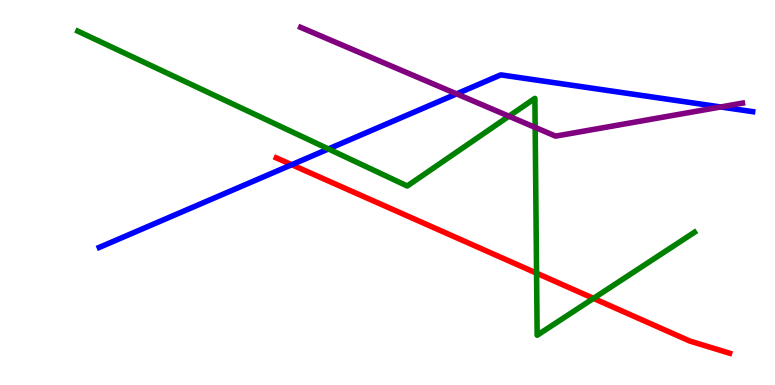[{'lines': ['blue', 'red'], 'intersections': [{'x': 3.76, 'y': 5.72}]}, {'lines': ['green', 'red'], 'intersections': [{'x': 6.92, 'y': 2.9}, {'x': 7.66, 'y': 2.25}]}, {'lines': ['purple', 'red'], 'intersections': []}, {'lines': ['blue', 'green'], 'intersections': [{'x': 4.24, 'y': 6.13}]}, {'lines': ['blue', 'purple'], 'intersections': [{'x': 5.89, 'y': 7.56}, {'x': 9.3, 'y': 7.22}]}, {'lines': ['green', 'purple'], 'intersections': [{'x': 6.57, 'y': 6.98}, {'x': 6.91, 'y': 6.69}]}]